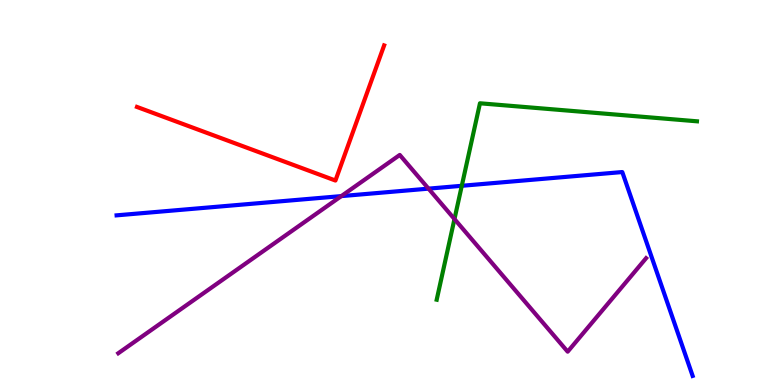[{'lines': ['blue', 'red'], 'intersections': []}, {'lines': ['green', 'red'], 'intersections': []}, {'lines': ['purple', 'red'], 'intersections': []}, {'lines': ['blue', 'green'], 'intersections': [{'x': 5.96, 'y': 5.17}]}, {'lines': ['blue', 'purple'], 'intersections': [{'x': 4.4, 'y': 4.91}, {'x': 5.53, 'y': 5.1}]}, {'lines': ['green', 'purple'], 'intersections': [{'x': 5.86, 'y': 4.31}]}]